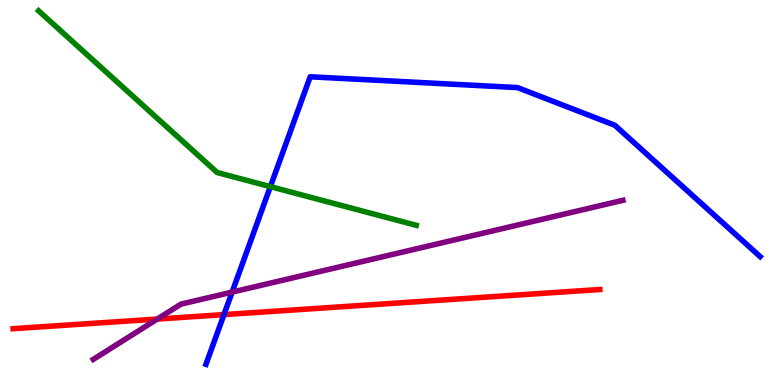[{'lines': ['blue', 'red'], 'intersections': [{'x': 2.89, 'y': 1.83}]}, {'lines': ['green', 'red'], 'intersections': []}, {'lines': ['purple', 'red'], 'intersections': [{'x': 2.03, 'y': 1.71}]}, {'lines': ['blue', 'green'], 'intersections': [{'x': 3.49, 'y': 5.15}]}, {'lines': ['blue', 'purple'], 'intersections': [{'x': 3.0, 'y': 2.41}]}, {'lines': ['green', 'purple'], 'intersections': []}]